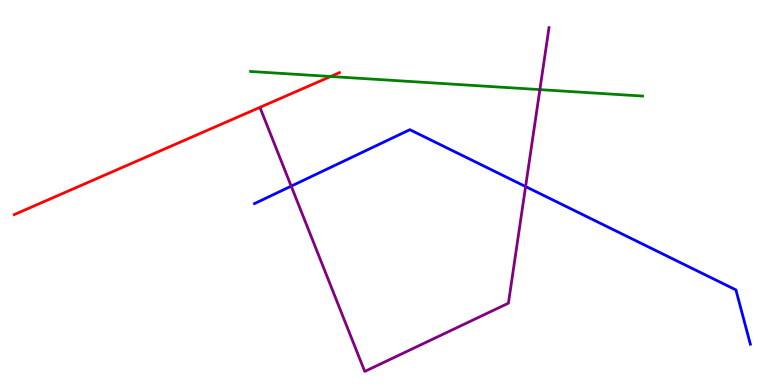[{'lines': ['blue', 'red'], 'intersections': []}, {'lines': ['green', 'red'], 'intersections': [{'x': 4.27, 'y': 8.01}]}, {'lines': ['purple', 'red'], 'intersections': []}, {'lines': ['blue', 'green'], 'intersections': []}, {'lines': ['blue', 'purple'], 'intersections': [{'x': 3.76, 'y': 5.17}, {'x': 6.78, 'y': 5.15}]}, {'lines': ['green', 'purple'], 'intersections': [{'x': 6.97, 'y': 7.67}]}]